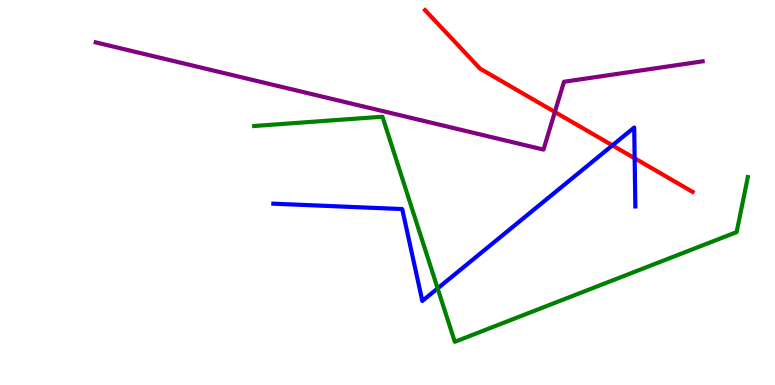[{'lines': ['blue', 'red'], 'intersections': [{'x': 7.9, 'y': 6.22}, {'x': 8.19, 'y': 5.89}]}, {'lines': ['green', 'red'], 'intersections': []}, {'lines': ['purple', 'red'], 'intersections': [{'x': 7.16, 'y': 7.09}]}, {'lines': ['blue', 'green'], 'intersections': [{'x': 5.65, 'y': 2.51}]}, {'lines': ['blue', 'purple'], 'intersections': []}, {'lines': ['green', 'purple'], 'intersections': []}]